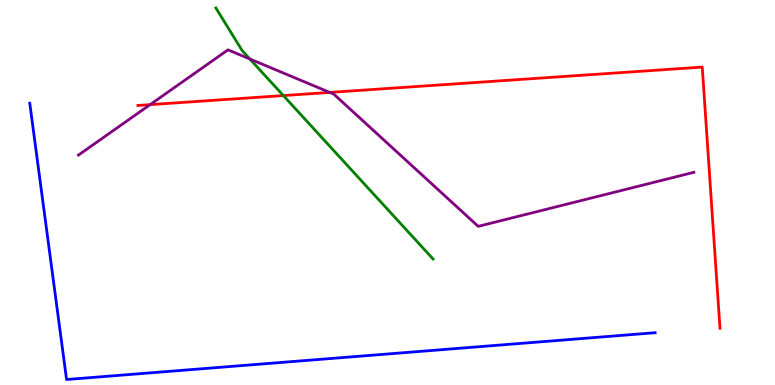[{'lines': ['blue', 'red'], 'intersections': []}, {'lines': ['green', 'red'], 'intersections': [{'x': 3.66, 'y': 7.52}]}, {'lines': ['purple', 'red'], 'intersections': [{'x': 1.94, 'y': 7.28}, {'x': 4.25, 'y': 7.6}]}, {'lines': ['blue', 'green'], 'intersections': []}, {'lines': ['blue', 'purple'], 'intersections': []}, {'lines': ['green', 'purple'], 'intersections': [{'x': 3.22, 'y': 8.47}]}]